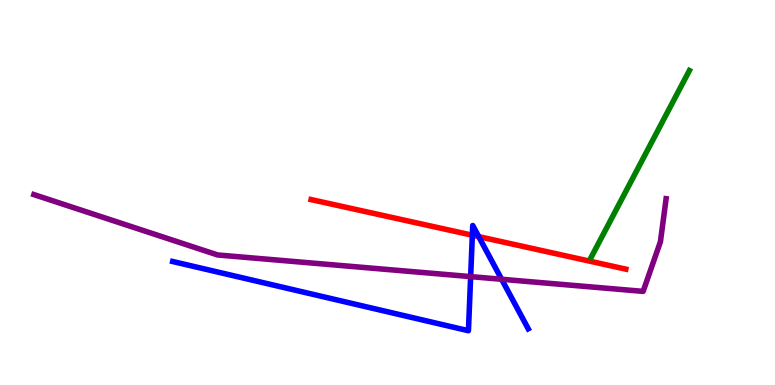[{'lines': ['blue', 'red'], 'intersections': [{'x': 6.09, 'y': 3.89}, {'x': 6.18, 'y': 3.85}]}, {'lines': ['green', 'red'], 'intersections': []}, {'lines': ['purple', 'red'], 'intersections': []}, {'lines': ['blue', 'green'], 'intersections': []}, {'lines': ['blue', 'purple'], 'intersections': [{'x': 6.07, 'y': 2.82}, {'x': 6.47, 'y': 2.75}]}, {'lines': ['green', 'purple'], 'intersections': []}]